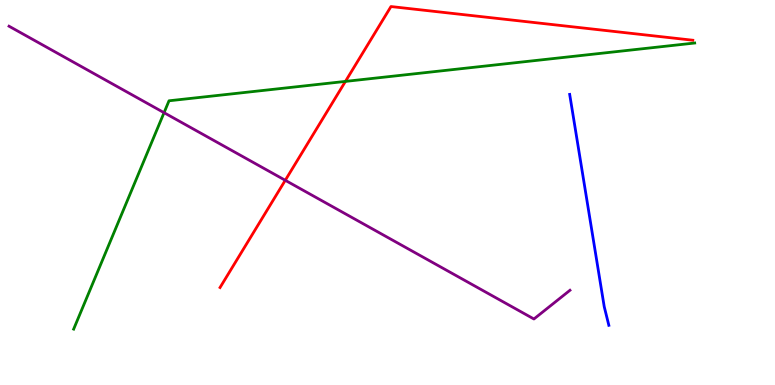[{'lines': ['blue', 'red'], 'intersections': []}, {'lines': ['green', 'red'], 'intersections': [{'x': 4.46, 'y': 7.89}]}, {'lines': ['purple', 'red'], 'intersections': [{'x': 3.68, 'y': 5.32}]}, {'lines': ['blue', 'green'], 'intersections': []}, {'lines': ['blue', 'purple'], 'intersections': []}, {'lines': ['green', 'purple'], 'intersections': [{'x': 2.12, 'y': 7.07}]}]